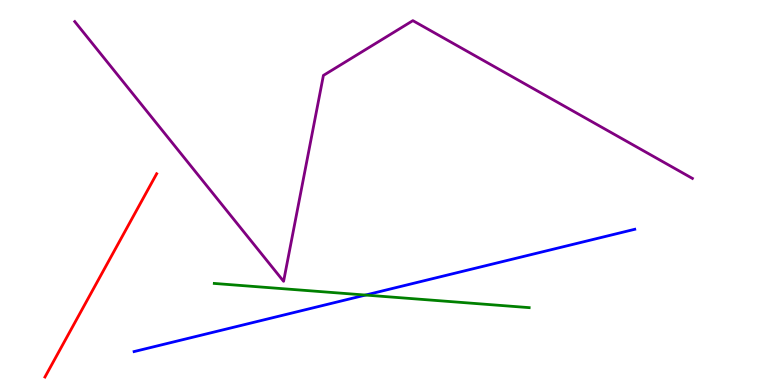[{'lines': ['blue', 'red'], 'intersections': []}, {'lines': ['green', 'red'], 'intersections': []}, {'lines': ['purple', 'red'], 'intersections': []}, {'lines': ['blue', 'green'], 'intersections': [{'x': 4.72, 'y': 2.34}]}, {'lines': ['blue', 'purple'], 'intersections': []}, {'lines': ['green', 'purple'], 'intersections': []}]